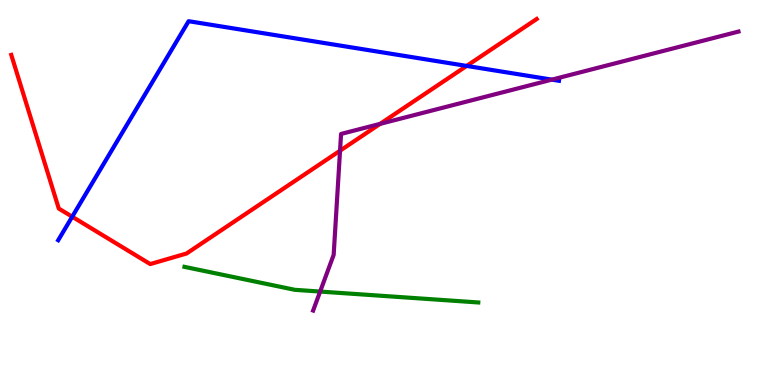[{'lines': ['blue', 'red'], 'intersections': [{'x': 0.932, 'y': 4.37}, {'x': 6.02, 'y': 8.29}]}, {'lines': ['green', 'red'], 'intersections': []}, {'lines': ['purple', 'red'], 'intersections': [{'x': 4.39, 'y': 6.09}, {'x': 4.9, 'y': 6.78}]}, {'lines': ['blue', 'green'], 'intersections': []}, {'lines': ['blue', 'purple'], 'intersections': [{'x': 7.12, 'y': 7.93}]}, {'lines': ['green', 'purple'], 'intersections': [{'x': 4.13, 'y': 2.43}]}]